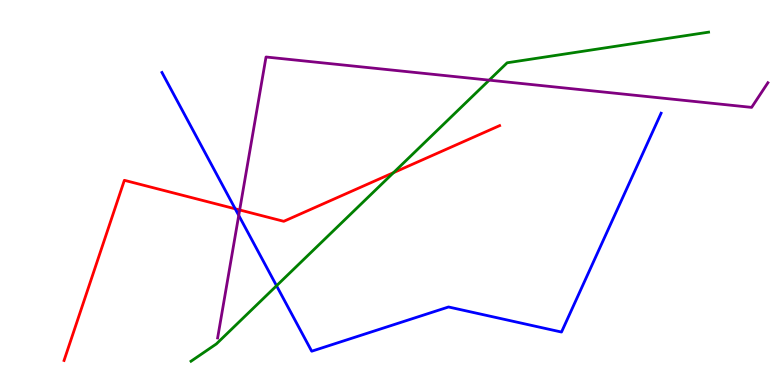[{'lines': ['blue', 'red'], 'intersections': [{'x': 3.03, 'y': 4.58}]}, {'lines': ['green', 'red'], 'intersections': [{'x': 5.08, 'y': 5.51}]}, {'lines': ['purple', 'red'], 'intersections': [{'x': 3.09, 'y': 4.55}]}, {'lines': ['blue', 'green'], 'intersections': [{'x': 3.57, 'y': 2.58}]}, {'lines': ['blue', 'purple'], 'intersections': [{'x': 3.08, 'y': 4.41}]}, {'lines': ['green', 'purple'], 'intersections': [{'x': 6.31, 'y': 7.92}]}]